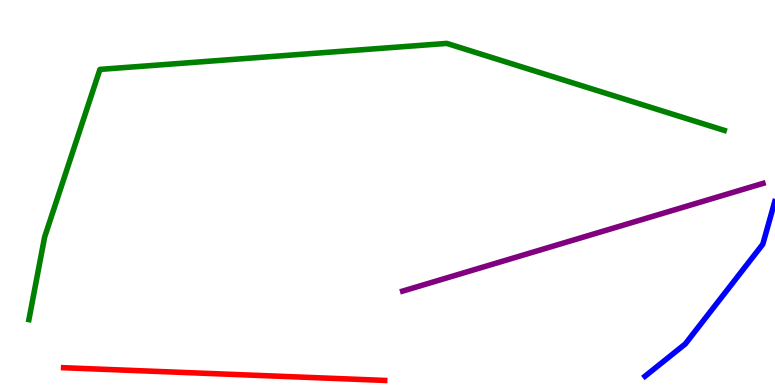[{'lines': ['blue', 'red'], 'intersections': []}, {'lines': ['green', 'red'], 'intersections': []}, {'lines': ['purple', 'red'], 'intersections': []}, {'lines': ['blue', 'green'], 'intersections': []}, {'lines': ['blue', 'purple'], 'intersections': []}, {'lines': ['green', 'purple'], 'intersections': []}]